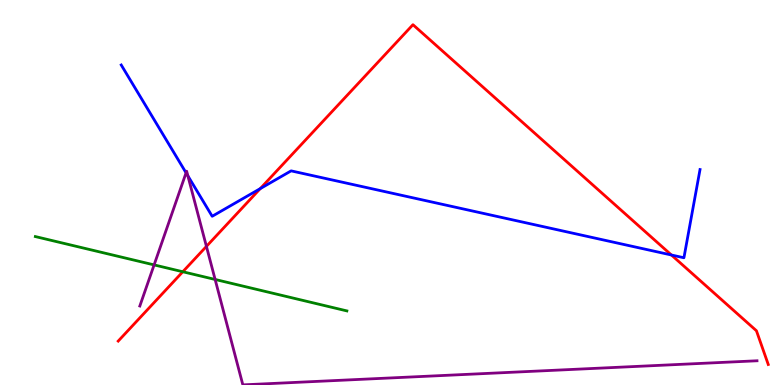[{'lines': ['blue', 'red'], 'intersections': [{'x': 3.36, 'y': 5.1}, {'x': 8.66, 'y': 3.38}]}, {'lines': ['green', 'red'], 'intersections': [{'x': 2.36, 'y': 2.94}]}, {'lines': ['purple', 'red'], 'intersections': [{'x': 2.66, 'y': 3.6}]}, {'lines': ['blue', 'green'], 'intersections': []}, {'lines': ['blue', 'purple'], 'intersections': [{'x': 2.4, 'y': 5.51}, {'x': 2.42, 'y': 5.43}]}, {'lines': ['green', 'purple'], 'intersections': [{'x': 1.99, 'y': 3.12}, {'x': 2.78, 'y': 2.74}]}]